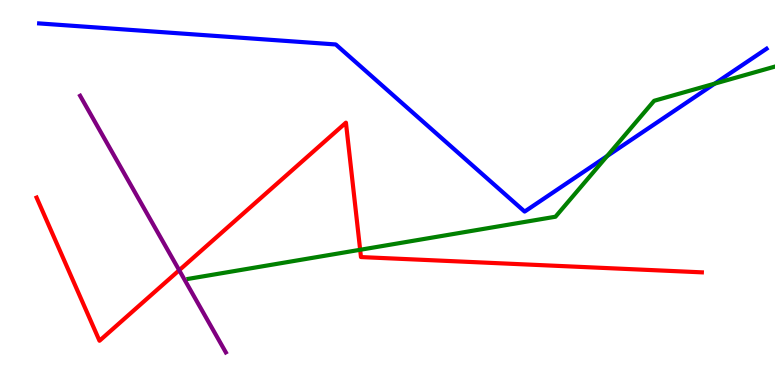[{'lines': ['blue', 'red'], 'intersections': []}, {'lines': ['green', 'red'], 'intersections': [{'x': 4.65, 'y': 3.51}]}, {'lines': ['purple', 'red'], 'intersections': [{'x': 2.31, 'y': 2.98}]}, {'lines': ['blue', 'green'], 'intersections': [{'x': 7.83, 'y': 5.95}, {'x': 9.22, 'y': 7.83}]}, {'lines': ['blue', 'purple'], 'intersections': []}, {'lines': ['green', 'purple'], 'intersections': []}]